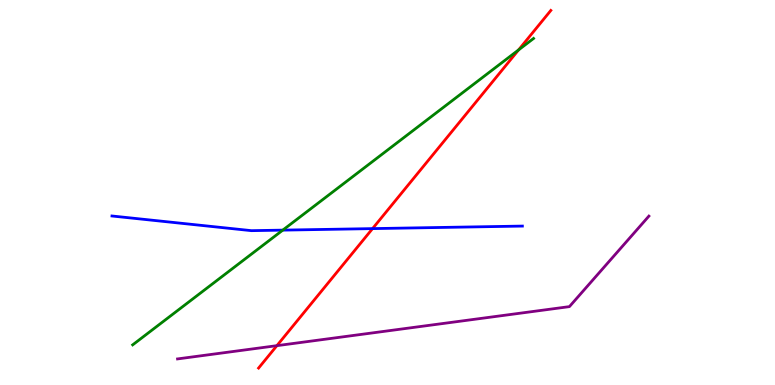[{'lines': ['blue', 'red'], 'intersections': [{'x': 4.81, 'y': 4.06}]}, {'lines': ['green', 'red'], 'intersections': [{'x': 6.69, 'y': 8.7}]}, {'lines': ['purple', 'red'], 'intersections': [{'x': 3.57, 'y': 1.02}]}, {'lines': ['blue', 'green'], 'intersections': [{'x': 3.65, 'y': 4.02}]}, {'lines': ['blue', 'purple'], 'intersections': []}, {'lines': ['green', 'purple'], 'intersections': []}]